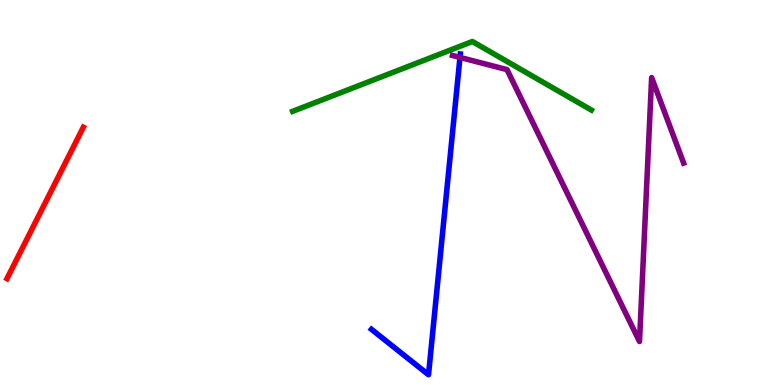[{'lines': ['blue', 'red'], 'intersections': []}, {'lines': ['green', 'red'], 'intersections': []}, {'lines': ['purple', 'red'], 'intersections': []}, {'lines': ['blue', 'green'], 'intersections': []}, {'lines': ['blue', 'purple'], 'intersections': [{'x': 5.94, 'y': 8.51}]}, {'lines': ['green', 'purple'], 'intersections': []}]